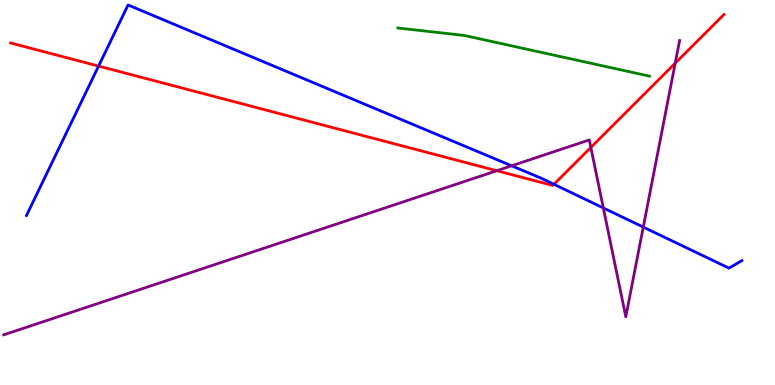[{'lines': ['blue', 'red'], 'intersections': [{'x': 1.27, 'y': 8.28}, {'x': 7.15, 'y': 5.21}]}, {'lines': ['green', 'red'], 'intersections': []}, {'lines': ['purple', 'red'], 'intersections': [{'x': 6.41, 'y': 5.57}, {'x': 7.62, 'y': 6.17}, {'x': 8.71, 'y': 8.36}]}, {'lines': ['blue', 'green'], 'intersections': []}, {'lines': ['blue', 'purple'], 'intersections': [{'x': 6.6, 'y': 5.69}, {'x': 7.78, 'y': 4.6}, {'x': 8.3, 'y': 4.1}]}, {'lines': ['green', 'purple'], 'intersections': []}]